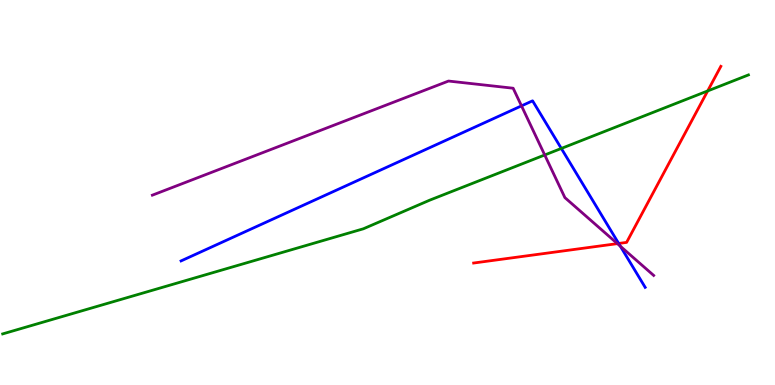[{'lines': ['blue', 'red'], 'intersections': [{'x': 7.98, 'y': 3.68}]}, {'lines': ['green', 'red'], 'intersections': [{'x': 9.13, 'y': 7.64}]}, {'lines': ['purple', 'red'], 'intersections': [{'x': 7.97, 'y': 3.67}]}, {'lines': ['blue', 'green'], 'intersections': [{'x': 7.24, 'y': 6.14}]}, {'lines': ['blue', 'purple'], 'intersections': [{'x': 6.73, 'y': 7.25}, {'x': 8.0, 'y': 3.6}]}, {'lines': ['green', 'purple'], 'intersections': [{'x': 7.03, 'y': 5.97}]}]